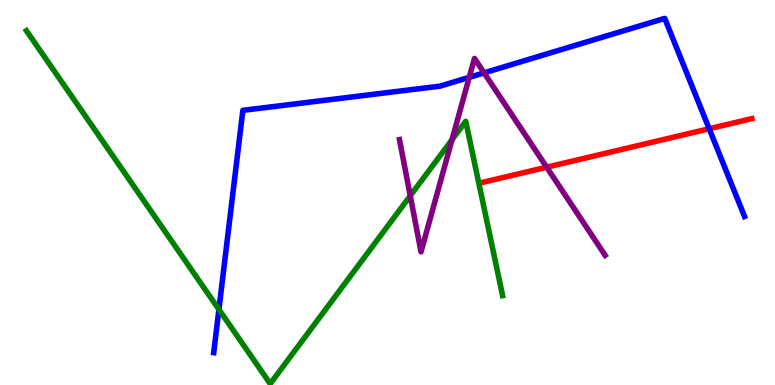[{'lines': ['blue', 'red'], 'intersections': [{'x': 9.15, 'y': 6.66}]}, {'lines': ['green', 'red'], 'intersections': []}, {'lines': ['purple', 'red'], 'intersections': [{'x': 7.05, 'y': 5.66}]}, {'lines': ['blue', 'green'], 'intersections': [{'x': 2.82, 'y': 1.96}]}, {'lines': ['blue', 'purple'], 'intersections': [{'x': 6.05, 'y': 7.99}, {'x': 6.25, 'y': 8.11}]}, {'lines': ['green', 'purple'], 'intersections': [{'x': 5.29, 'y': 4.92}, {'x': 5.83, 'y': 6.37}]}]